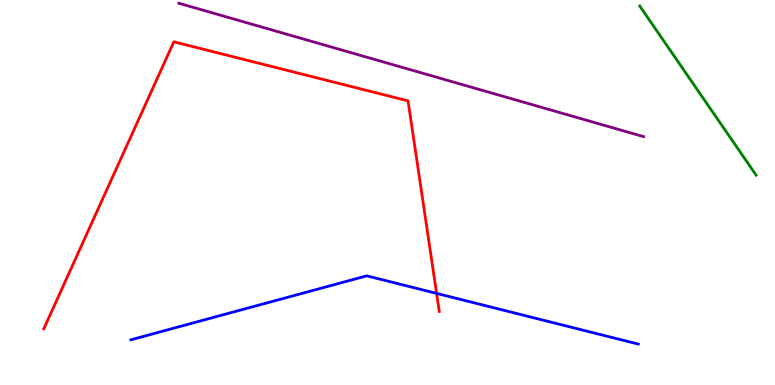[{'lines': ['blue', 'red'], 'intersections': [{'x': 5.63, 'y': 2.38}]}, {'lines': ['green', 'red'], 'intersections': []}, {'lines': ['purple', 'red'], 'intersections': []}, {'lines': ['blue', 'green'], 'intersections': []}, {'lines': ['blue', 'purple'], 'intersections': []}, {'lines': ['green', 'purple'], 'intersections': []}]